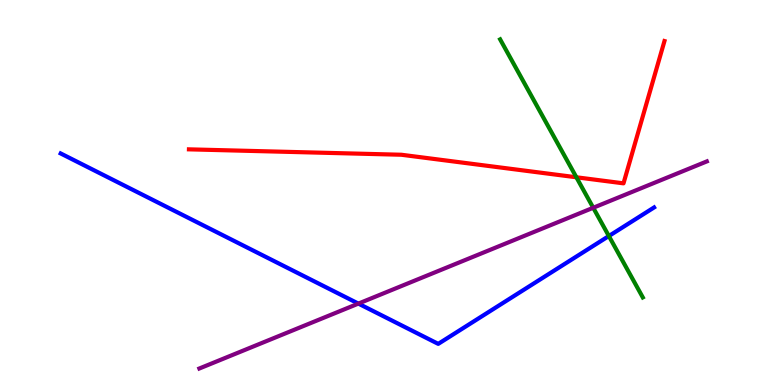[{'lines': ['blue', 'red'], 'intersections': []}, {'lines': ['green', 'red'], 'intersections': [{'x': 7.44, 'y': 5.4}]}, {'lines': ['purple', 'red'], 'intersections': []}, {'lines': ['blue', 'green'], 'intersections': [{'x': 7.86, 'y': 3.87}]}, {'lines': ['blue', 'purple'], 'intersections': [{'x': 4.62, 'y': 2.11}]}, {'lines': ['green', 'purple'], 'intersections': [{'x': 7.65, 'y': 4.6}]}]